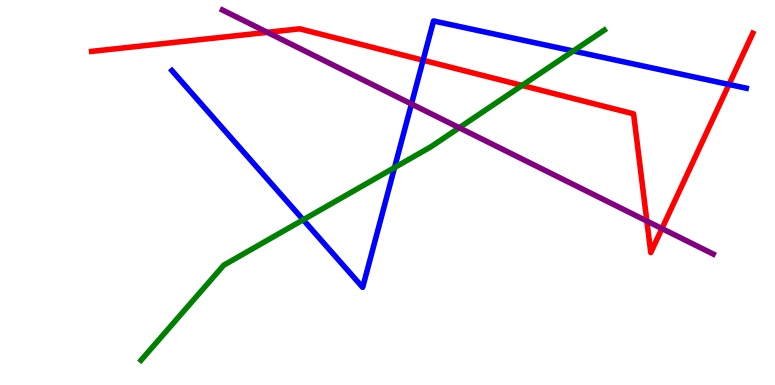[{'lines': ['blue', 'red'], 'intersections': [{'x': 5.46, 'y': 8.44}, {'x': 9.41, 'y': 7.81}]}, {'lines': ['green', 'red'], 'intersections': [{'x': 6.74, 'y': 7.78}]}, {'lines': ['purple', 'red'], 'intersections': [{'x': 3.45, 'y': 9.16}, {'x': 8.35, 'y': 4.26}, {'x': 8.54, 'y': 4.06}]}, {'lines': ['blue', 'green'], 'intersections': [{'x': 3.91, 'y': 4.29}, {'x': 5.09, 'y': 5.65}, {'x': 7.4, 'y': 8.68}]}, {'lines': ['blue', 'purple'], 'intersections': [{'x': 5.31, 'y': 7.3}]}, {'lines': ['green', 'purple'], 'intersections': [{'x': 5.93, 'y': 6.68}]}]